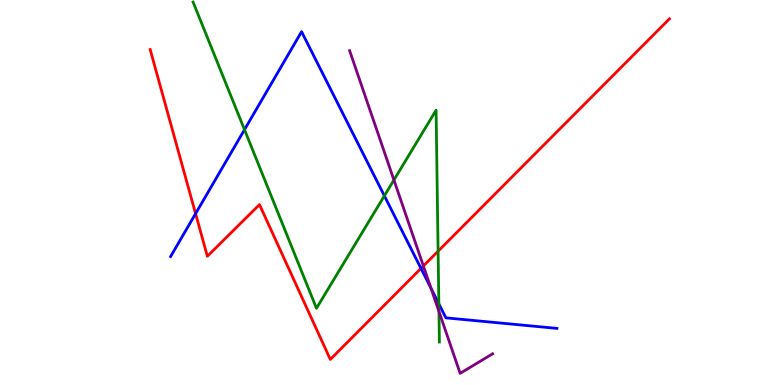[{'lines': ['blue', 'red'], 'intersections': [{'x': 2.52, 'y': 4.45}, {'x': 5.43, 'y': 3.03}]}, {'lines': ['green', 'red'], 'intersections': [{'x': 5.65, 'y': 3.48}]}, {'lines': ['purple', 'red'], 'intersections': [{'x': 5.46, 'y': 3.09}]}, {'lines': ['blue', 'green'], 'intersections': [{'x': 3.15, 'y': 6.63}, {'x': 4.96, 'y': 4.91}, {'x': 5.66, 'y': 2.11}]}, {'lines': ['blue', 'purple'], 'intersections': [{'x': 5.56, 'y': 2.51}]}, {'lines': ['green', 'purple'], 'intersections': [{'x': 5.08, 'y': 5.32}, {'x': 5.66, 'y': 1.91}]}]